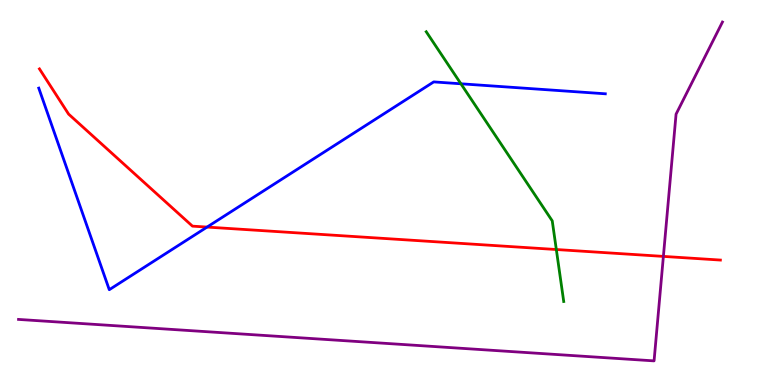[{'lines': ['blue', 'red'], 'intersections': [{'x': 2.67, 'y': 4.1}]}, {'lines': ['green', 'red'], 'intersections': [{'x': 7.18, 'y': 3.52}]}, {'lines': ['purple', 'red'], 'intersections': [{'x': 8.56, 'y': 3.34}]}, {'lines': ['blue', 'green'], 'intersections': [{'x': 5.95, 'y': 7.82}]}, {'lines': ['blue', 'purple'], 'intersections': []}, {'lines': ['green', 'purple'], 'intersections': []}]